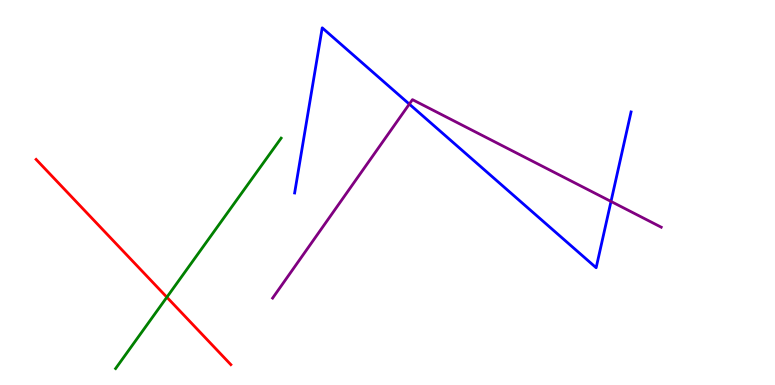[{'lines': ['blue', 'red'], 'intersections': []}, {'lines': ['green', 'red'], 'intersections': [{'x': 2.15, 'y': 2.28}]}, {'lines': ['purple', 'red'], 'intersections': []}, {'lines': ['blue', 'green'], 'intersections': []}, {'lines': ['blue', 'purple'], 'intersections': [{'x': 5.28, 'y': 7.3}, {'x': 7.88, 'y': 4.77}]}, {'lines': ['green', 'purple'], 'intersections': []}]